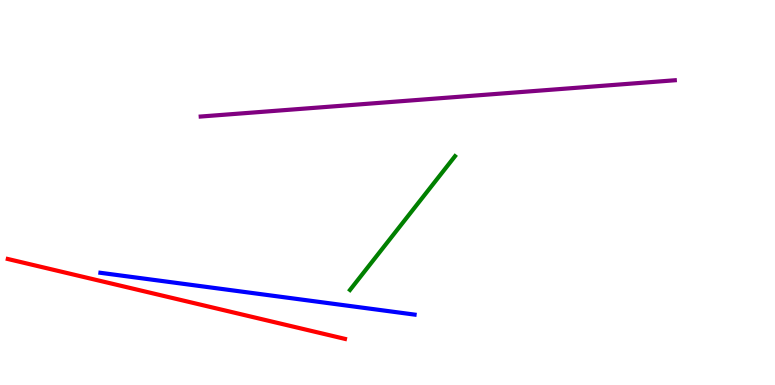[{'lines': ['blue', 'red'], 'intersections': []}, {'lines': ['green', 'red'], 'intersections': []}, {'lines': ['purple', 'red'], 'intersections': []}, {'lines': ['blue', 'green'], 'intersections': []}, {'lines': ['blue', 'purple'], 'intersections': []}, {'lines': ['green', 'purple'], 'intersections': []}]